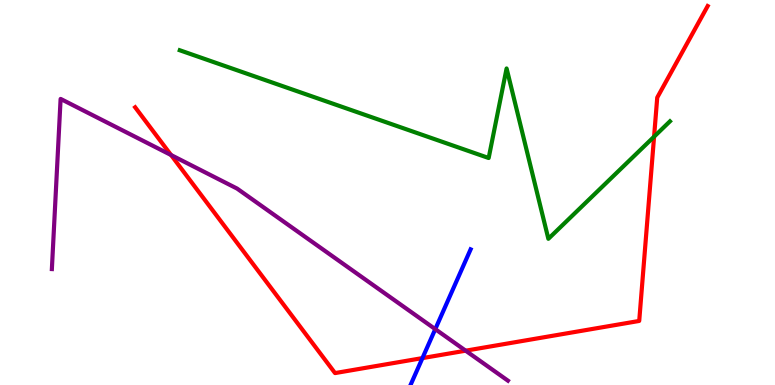[{'lines': ['blue', 'red'], 'intersections': [{'x': 5.45, 'y': 0.699}]}, {'lines': ['green', 'red'], 'intersections': [{'x': 8.44, 'y': 6.45}]}, {'lines': ['purple', 'red'], 'intersections': [{'x': 2.21, 'y': 5.97}, {'x': 6.01, 'y': 0.891}]}, {'lines': ['blue', 'green'], 'intersections': []}, {'lines': ['blue', 'purple'], 'intersections': [{'x': 5.62, 'y': 1.45}]}, {'lines': ['green', 'purple'], 'intersections': []}]